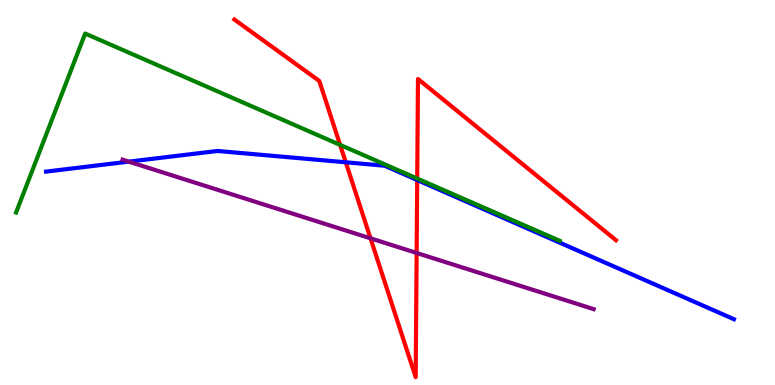[{'lines': ['blue', 'red'], 'intersections': [{'x': 4.46, 'y': 5.78}, {'x': 5.38, 'y': 5.32}]}, {'lines': ['green', 'red'], 'intersections': [{'x': 4.39, 'y': 6.24}, {'x': 5.38, 'y': 5.36}]}, {'lines': ['purple', 'red'], 'intersections': [{'x': 4.78, 'y': 3.81}, {'x': 5.38, 'y': 3.43}]}, {'lines': ['blue', 'green'], 'intersections': []}, {'lines': ['blue', 'purple'], 'intersections': [{'x': 1.66, 'y': 5.8}]}, {'lines': ['green', 'purple'], 'intersections': []}]